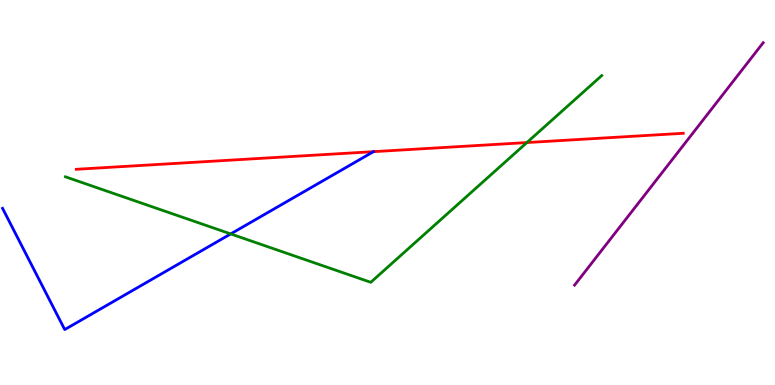[{'lines': ['blue', 'red'], 'intersections': [{'x': 4.82, 'y': 6.06}]}, {'lines': ['green', 'red'], 'intersections': [{'x': 6.8, 'y': 6.3}]}, {'lines': ['purple', 'red'], 'intersections': []}, {'lines': ['blue', 'green'], 'intersections': [{'x': 2.98, 'y': 3.92}]}, {'lines': ['blue', 'purple'], 'intersections': []}, {'lines': ['green', 'purple'], 'intersections': []}]